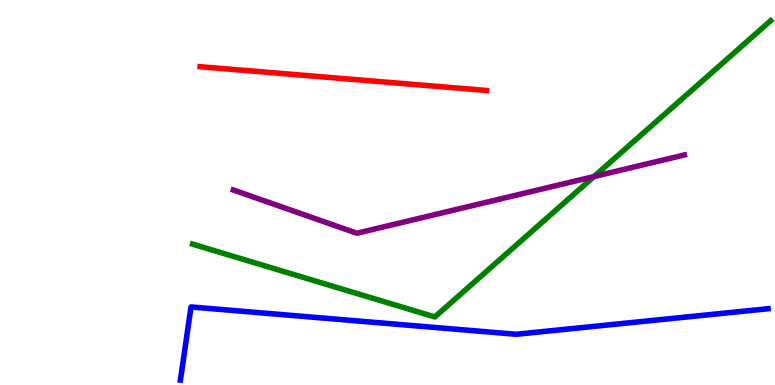[{'lines': ['blue', 'red'], 'intersections': []}, {'lines': ['green', 'red'], 'intersections': []}, {'lines': ['purple', 'red'], 'intersections': []}, {'lines': ['blue', 'green'], 'intersections': []}, {'lines': ['blue', 'purple'], 'intersections': []}, {'lines': ['green', 'purple'], 'intersections': [{'x': 7.66, 'y': 5.41}]}]